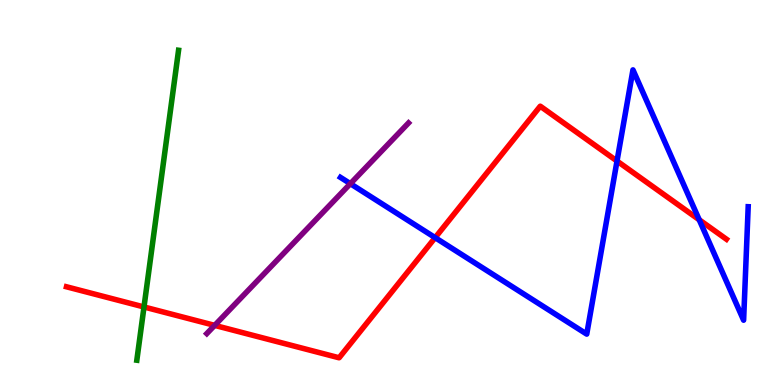[{'lines': ['blue', 'red'], 'intersections': [{'x': 5.61, 'y': 3.83}, {'x': 7.96, 'y': 5.82}, {'x': 9.02, 'y': 4.29}]}, {'lines': ['green', 'red'], 'intersections': [{'x': 1.86, 'y': 2.03}]}, {'lines': ['purple', 'red'], 'intersections': [{'x': 2.77, 'y': 1.55}]}, {'lines': ['blue', 'green'], 'intersections': []}, {'lines': ['blue', 'purple'], 'intersections': [{'x': 4.52, 'y': 5.23}]}, {'lines': ['green', 'purple'], 'intersections': []}]